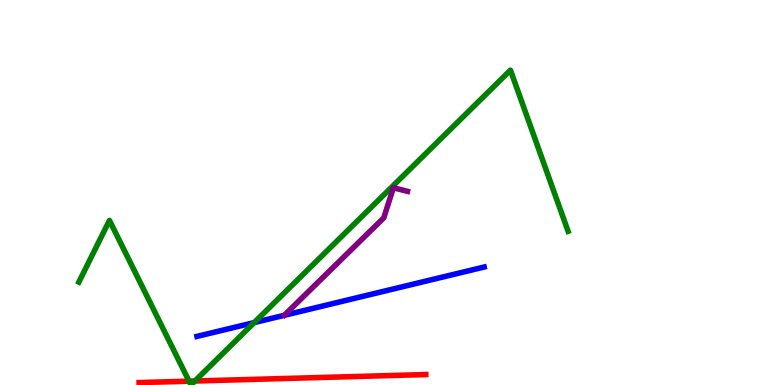[{'lines': ['blue', 'red'], 'intersections': []}, {'lines': ['green', 'red'], 'intersections': [{'x': 2.44, 'y': 0.0995}, {'x': 2.51, 'y': 0.104}]}, {'lines': ['purple', 'red'], 'intersections': []}, {'lines': ['blue', 'green'], 'intersections': [{'x': 3.28, 'y': 1.62}]}, {'lines': ['blue', 'purple'], 'intersections': []}, {'lines': ['green', 'purple'], 'intersections': []}]